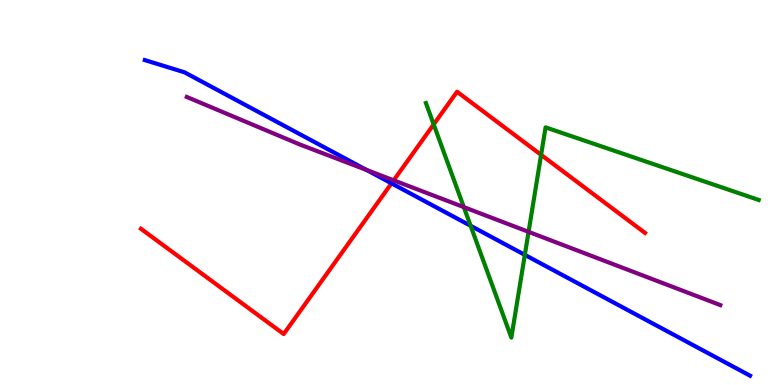[{'lines': ['blue', 'red'], 'intersections': [{'x': 5.05, 'y': 5.24}]}, {'lines': ['green', 'red'], 'intersections': [{'x': 5.6, 'y': 6.77}, {'x': 6.98, 'y': 5.98}]}, {'lines': ['purple', 'red'], 'intersections': [{'x': 5.08, 'y': 5.32}]}, {'lines': ['blue', 'green'], 'intersections': [{'x': 6.07, 'y': 4.14}, {'x': 6.77, 'y': 3.38}]}, {'lines': ['blue', 'purple'], 'intersections': [{'x': 4.73, 'y': 5.58}]}, {'lines': ['green', 'purple'], 'intersections': [{'x': 5.98, 'y': 4.62}, {'x': 6.82, 'y': 3.98}]}]